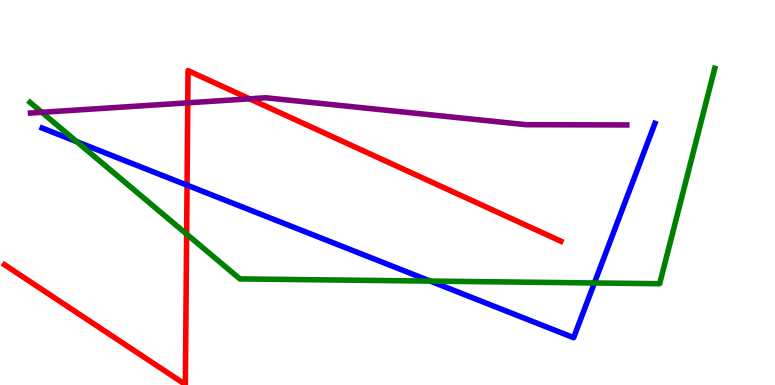[{'lines': ['blue', 'red'], 'intersections': [{'x': 2.41, 'y': 5.19}]}, {'lines': ['green', 'red'], 'intersections': [{'x': 2.41, 'y': 3.92}]}, {'lines': ['purple', 'red'], 'intersections': [{'x': 2.42, 'y': 7.33}, {'x': 3.22, 'y': 7.43}]}, {'lines': ['blue', 'green'], 'intersections': [{'x': 0.99, 'y': 6.32}, {'x': 5.55, 'y': 2.7}, {'x': 7.67, 'y': 2.65}]}, {'lines': ['blue', 'purple'], 'intersections': []}, {'lines': ['green', 'purple'], 'intersections': [{'x': 0.54, 'y': 7.08}]}]